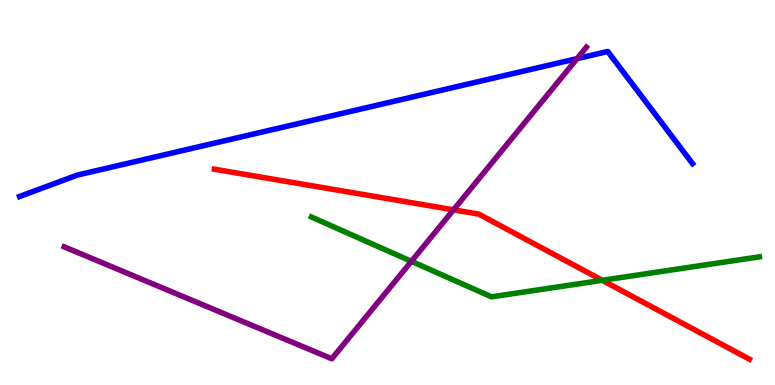[{'lines': ['blue', 'red'], 'intersections': []}, {'lines': ['green', 'red'], 'intersections': [{'x': 7.77, 'y': 2.72}]}, {'lines': ['purple', 'red'], 'intersections': [{'x': 5.85, 'y': 4.55}]}, {'lines': ['blue', 'green'], 'intersections': []}, {'lines': ['blue', 'purple'], 'intersections': [{'x': 7.45, 'y': 8.48}]}, {'lines': ['green', 'purple'], 'intersections': [{'x': 5.31, 'y': 3.21}]}]